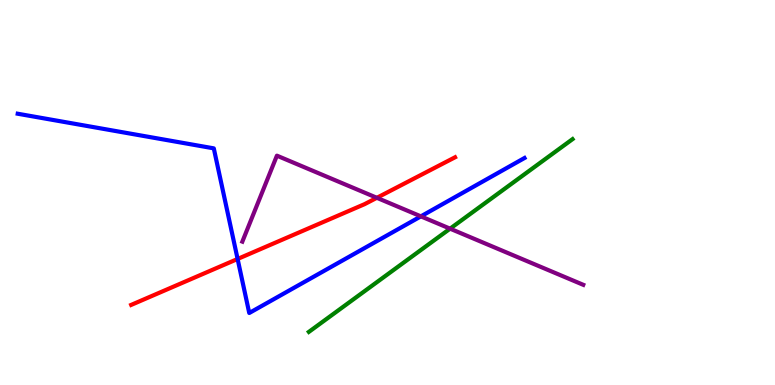[{'lines': ['blue', 'red'], 'intersections': [{'x': 3.07, 'y': 3.27}]}, {'lines': ['green', 'red'], 'intersections': []}, {'lines': ['purple', 'red'], 'intersections': [{'x': 4.86, 'y': 4.86}]}, {'lines': ['blue', 'green'], 'intersections': []}, {'lines': ['blue', 'purple'], 'intersections': [{'x': 5.43, 'y': 4.38}]}, {'lines': ['green', 'purple'], 'intersections': [{'x': 5.81, 'y': 4.06}]}]